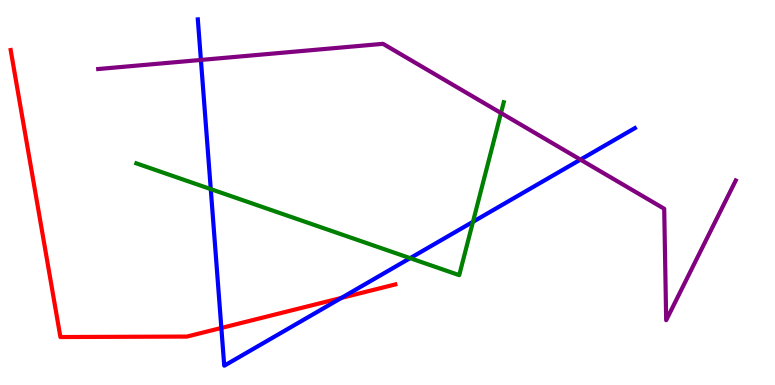[{'lines': ['blue', 'red'], 'intersections': [{'x': 2.86, 'y': 1.48}, {'x': 4.41, 'y': 2.26}]}, {'lines': ['green', 'red'], 'intersections': []}, {'lines': ['purple', 'red'], 'intersections': []}, {'lines': ['blue', 'green'], 'intersections': [{'x': 2.72, 'y': 5.09}, {'x': 5.29, 'y': 3.29}, {'x': 6.1, 'y': 4.24}]}, {'lines': ['blue', 'purple'], 'intersections': [{'x': 2.59, 'y': 8.44}, {'x': 7.49, 'y': 5.85}]}, {'lines': ['green', 'purple'], 'intersections': [{'x': 6.46, 'y': 7.06}]}]